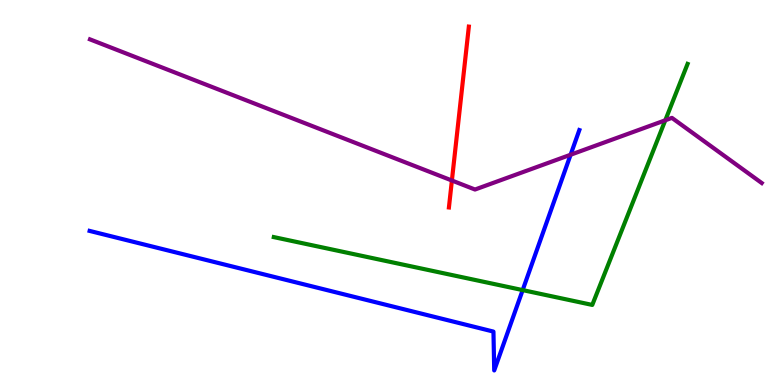[{'lines': ['blue', 'red'], 'intersections': []}, {'lines': ['green', 'red'], 'intersections': []}, {'lines': ['purple', 'red'], 'intersections': [{'x': 5.83, 'y': 5.31}]}, {'lines': ['blue', 'green'], 'intersections': [{'x': 6.74, 'y': 2.46}]}, {'lines': ['blue', 'purple'], 'intersections': [{'x': 7.36, 'y': 5.98}]}, {'lines': ['green', 'purple'], 'intersections': [{'x': 8.58, 'y': 6.88}]}]